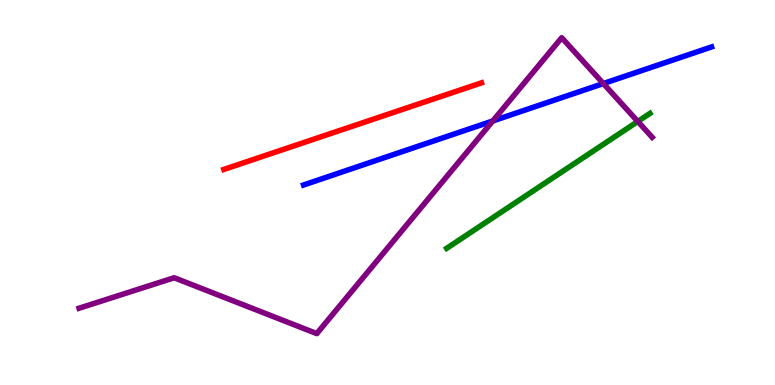[{'lines': ['blue', 'red'], 'intersections': []}, {'lines': ['green', 'red'], 'intersections': []}, {'lines': ['purple', 'red'], 'intersections': []}, {'lines': ['blue', 'green'], 'intersections': []}, {'lines': ['blue', 'purple'], 'intersections': [{'x': 6.36, 'y': 6.86}, {'x': 7.79, 'y': 7.83}]}, {'lines': ['green', 'purple'], 'intersections': [{'x': 8.23, 'y': 6.85}]}]